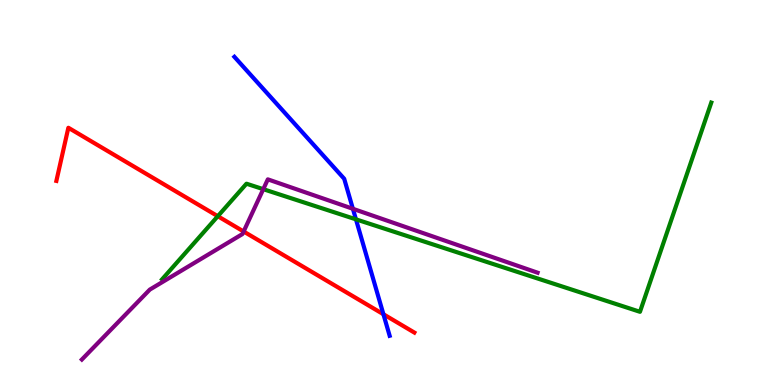[{'lines': ['blue', 'red'], 'intersections': [{'x': 4.95, 'y': 1.84}]}, {'lines': ['green', 'red'], 'intersections': [{'x': 2.81, 'y': 4.38}]}, {'lines': ['purple', 'red'], 'intersections': [{'x': 3.14, 'y': 3.99}]}, {'lines': ['blue', 'green'], 'intersections': [{'x': 4.59, 'y': 4.3}]}, {'lines': ['blue', 'purple'], 'intersections': [{'x': 4.55, 'y': 4.58}]}, {'lines': ['green', 'purple'], 'intersections': [{'x': 3.4, 'y': 5.09}]}]